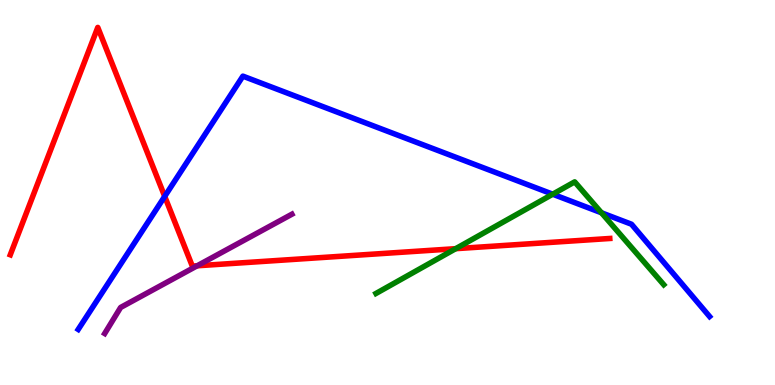[{'lines': ['blue', 'red'], 'intersections': [{'x': 2.13, 'y': 4.9}]}, {'lines': ['green', 'red'], 'intersections': [{'x': 5.88, 'y': 3.54}]}, {'lines': ['purple', 'red'], 'intersections': [{'x': 2.54, 'y': 3.1}]}, {'lines': ['blue', 'green'], 'intersections': [{'x': 7.13, 'y': 4.96}, {'x': 7.76, 'y': 4.47}]}, {'lines': ['blue', 'purple'], 'intersections': []}, {'lines': ['green', 'purple'], 'intersections': []}]